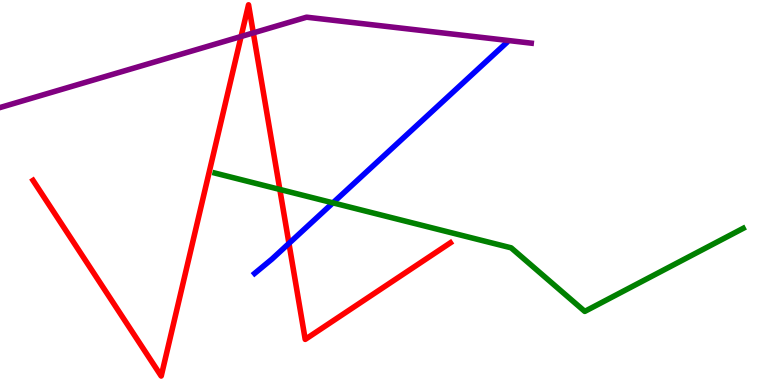[{'lines': ['blue', 'red'], 'intersections': [{'x': 3.73, 'y': 3.68}]}, {'lines': ['green', 'red'], 'intersections': [{'x': 3.61, 'y': 5.08}]}, {'lines': ['purple', 'red'], 'intersections': [{'x': 3.11, 'y': 9.05}, {'x': 3.27, 'y': 9.15}]}, {'lines': ['blue', 'green'], 'intersections': [{'x': 4.3, 'y': 4.73}]}, {'lines': ['blue', 'purple'], 'intersections': []}, {'lines': ['green', 'purple'], 'intersections': []}]